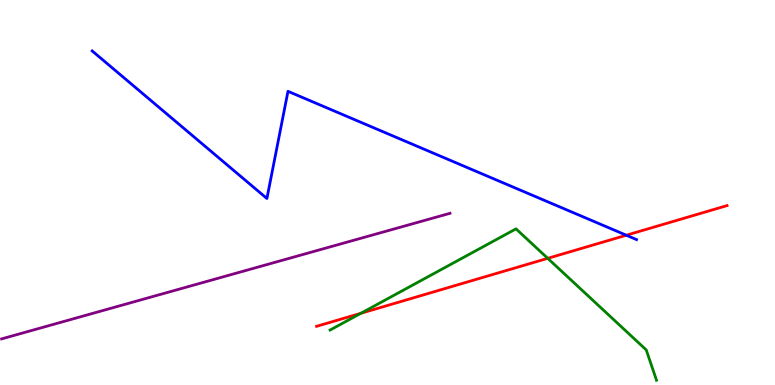[{'lines': ['blue', 'red'], 'intersections': [{'x': 8.08, 'y': 3.89}]}, {'lines': ['green', 'red'], 'intersections': [{'x': 4.66, 'y': 1.86}, {'x': 7.07, 'y': 3.29}]}, {'lines': ['purple', 'red'], 'intersections': []}, {'lines': ['blue', 'green'], 'intersections': []}, {'lines': ['blue', 'purple'], 'intersections': []}, {'lines': ['green', 'purple'], 'intersections': []}]